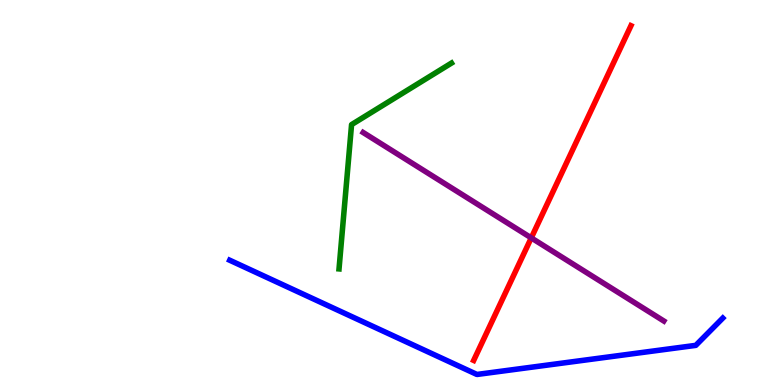[{'lines': ['blue', 'red'], 'intersections': []}, {'lines': ['green', 'red'], 'intersections': []}, {'lines': ['purple', 'red'], 'intersections': [{'x': 6.85, 'y': 3.82}]}, {'lines': ['blue', 'green'], 'intersections': []}, {'lines': ['blue', 'purple'], 'intersections': []}, {'lines': ['green', 'purple'], 'intersections': []}]